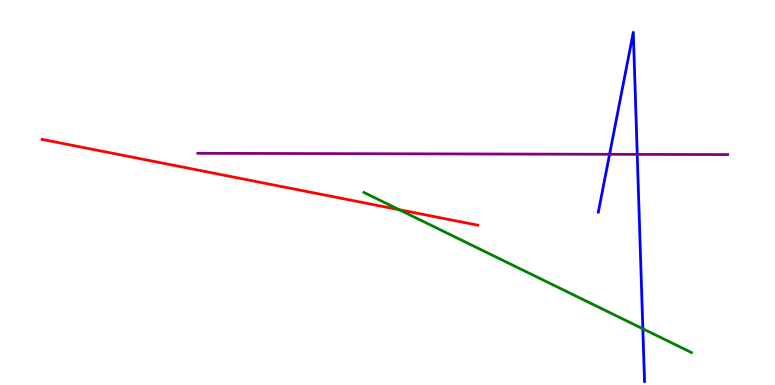[{'lines': ['blue', 'red'], 'intersections': []}, {'lines': ['green', 'red'], 'intersections': [{'x': 5.15, 'y': 4.55}]}, {'lines': ['purple', 'red'], 'intersections': []}, {'lines': ['blue', 'green'], 'intersections': [{'x': 8.29, 'y': 1.46}]}, {'lines': ['blue', 'purple'], 'intersections': [{'x': 7.87, 'y': 5.99}, {'x': 8.22, 'y': 5.99}]}, {'lines': ['green', 'purple'], 'intersections': []}]